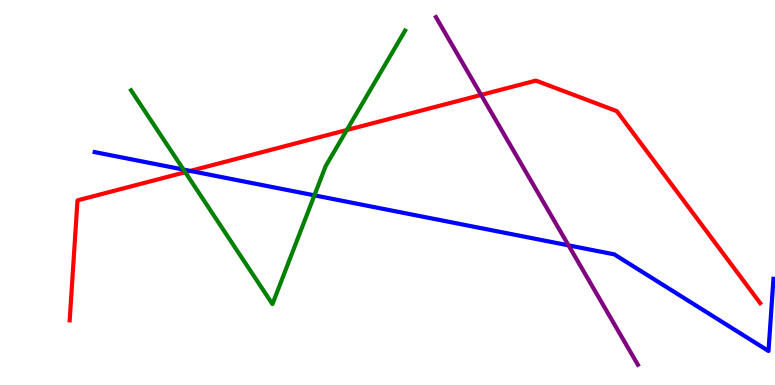[{'lines': ['blue', 'red'], 'intersections': [{'x': 2.46, 'y': 5.56}]}, {'lines': ['green', 'red'], 'intersections': [{'x': 2.39, 'y': 5.53}, {'x': 4.48, 'y': 6.62}]}, {'lines': ['purple', 'red'], 'intersections': [{'x': 6.21, 'y': 7.53}]}, {'lines': ['blue', 'green'], 'intersections': [{'x': 2.37, 'y': 5.6}, {'x': 4.06, 'y': 4.93}]}, {'lines': ['blue', 'purple'], 'intersections': [{'x': 7.34, 'y': 3.63}]}, {'lines': ['green', 'purple'], 'intersections': []}]